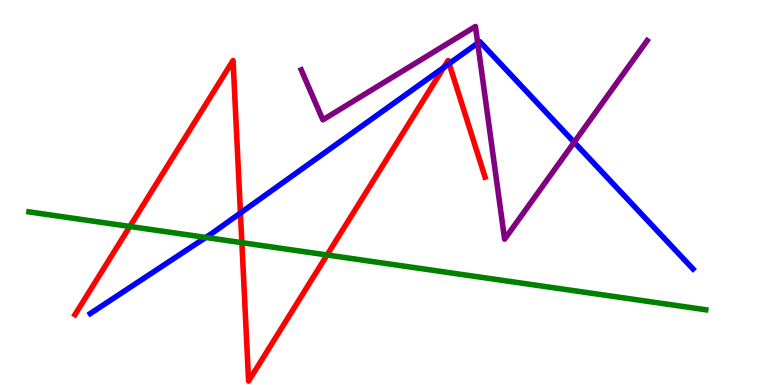[{'lines': ['blue', 'red'], 'intersections': [{'x': 3.1, 'y': 4.47}, {'x': 5.73, 'y': 8.25}, {'x': 5.8, 'y': 8.35}]}, {'lines': ['green', 'red'], 'intersections': [{'x': 1.68, 'y': 4.12}, {'x': 3.12, 'y': 3.7}, {'x': 4.22, 'y': 3.38}]}, {'lines': ['purple', 'red'], 'intersections': []}, {'lines': ['blue', 'green'], 'intersections': [{'x': 2.66, 'y': 3.83}]}, {'lines': ['blue', 'purple'], 'intersections': [{'x': 6.16, 'y': 8.88}, {'x': 7.41, 'y': 6.3}]}, {'lines': ['green', 'purple'], 'intersections': []}]